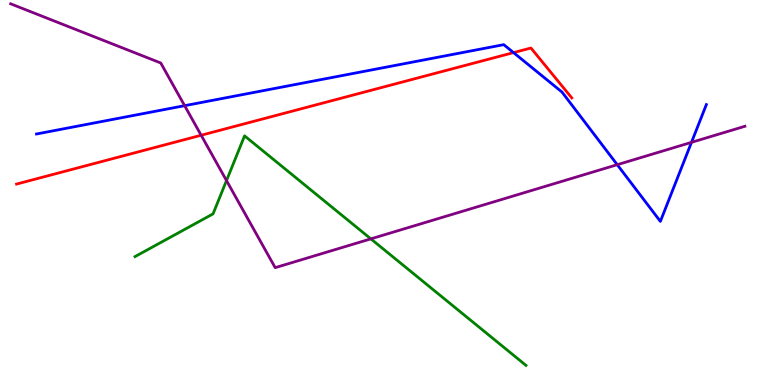[{'lines': ['blue', 'red'], 'intersections': [{'x': 6.63, 'y': 8.63}]}, {'lines': ['green', 'red'], 'intersections': []}, {'lines': ['purple', 'red'], 'intersections': [{'x': 2.6, 'y': 6.49}]}, {'lines': ['blue', 'green'], 'intersections': []}, {'lines': ['blue', 'purple'], 'intersections': [{'x': 2.38, 'y': 7.26}, {'x': 7.96, 'y': 5.72}, {'x': 8.92, 'y': 6.3}]}, {'lines': ['green', 'purple'], 'intersections': [{'x': 2.92, 'y': 5.31}, {'x': 4.79, 'y': 3.8}]}]